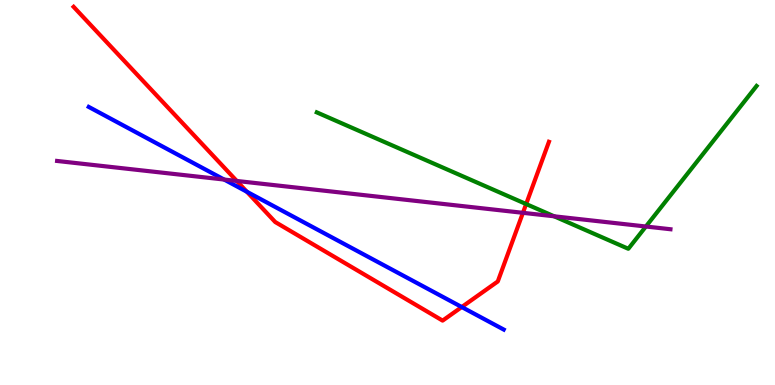[{'lines': ['blue', 'red'], 'intersections': [{'x': 3.19, 'y': 5.02}, {'x': 5.96, 'y': 2.03}]}, {'lines': ['green', 'red'], 'intersections': [{'x': 6.79, 'y': 4.7}]}, {'lines': ['purple', 'red'], 'intersections': [{'x': 3.05, 'y': 5.3}, {'x': 6.75, 'y': 4.47}]}, {'lines': ['blue', 'green'], 'intersections': []}, {'lines': ['blue', 'purple'], 'intersections': [{'x': 2.89, 'y': 5.34}]}, {'lines': ['green', 'purple'], 'intersections': [{'x': 7.15, 'y': 4.38}, {'x': 8.33, 'y': 4.12}]}]